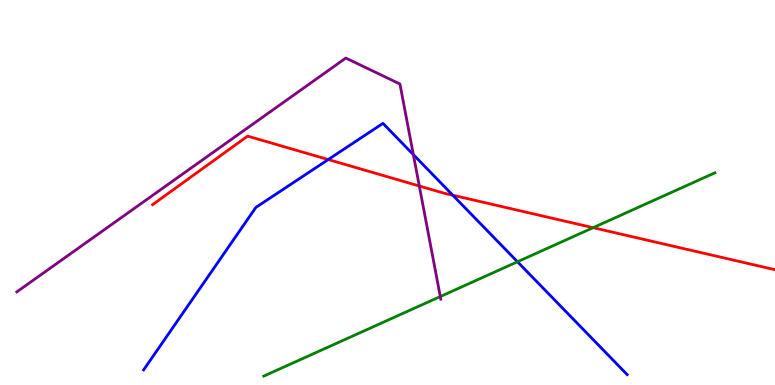[{'lines': ['blue', 'red'], 'intersections': [{'x': 4.24, 'y': 5.86}, {'x': 5.84, 'y': 4.93}]}, {'lines': ['green', 'red'], 'intersections': [{'x': 7.65, 'y': 4.09}]}, {'lines': ['purple', 'red'], 'intersections': [{'x': 5.41, 'y': 5.17}]}, {'lines': ['blue', 'green'], 'intersections': [{'x': 6.68, 'y': 3.2}]}, {'lines': ['blue', 'purple'], 'intersections': [{'x': 5.33, 'y': 5.98}]}, {'lines': ['green', 'purple'], 'intersections': [{'x': 5.68, 'y': 2.3}]}]